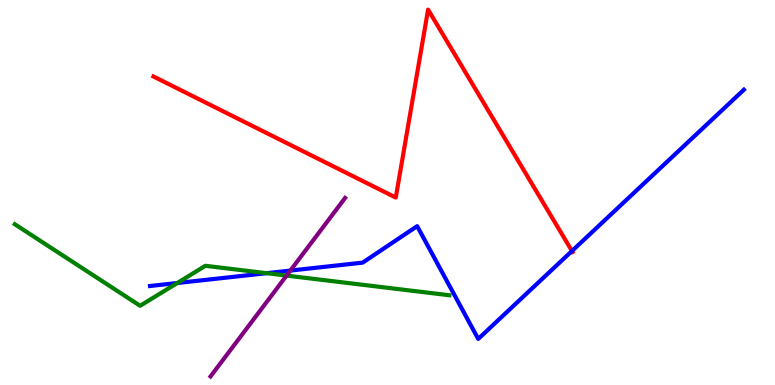[{'lines': ['blue', 'red'], 'intersections': [{'x': 7.38, 'y': 3.48}]}, {'lines': ['green', 'red'], 'intersections': []}, {'lines': ['purple', 'red'], 'intersections': []}, {'lines': ['blue', 'green'], 'intersections': [{'x': 2.29, 'y': 2.65}, {'x': 3.44, 'y': 2.9}]}, {'lines': ['blue', 'purple'], 'intersections': [{'x': 3.75, 'y': 2.97}]}, {'lines': ['green', 'purple'], 'intersections': [{'x': 3.7, 'y': 2.84}]}]